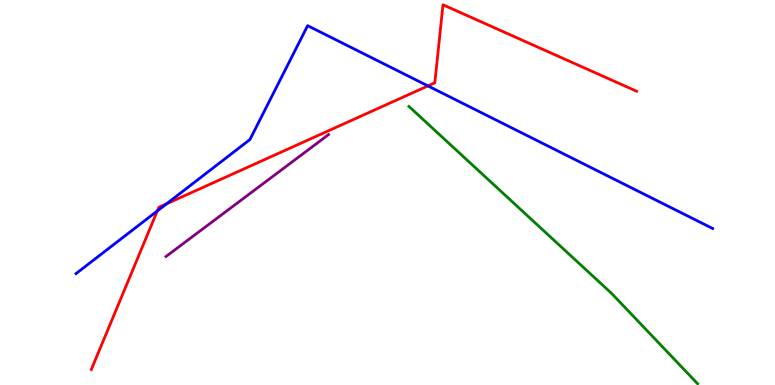[{'lines': ['blue', 'red'], 'intersections': [{'x': 2.03, 'y': 4.52}, {'x': 2.15, 'y': 4.71}, {'x': 5.52, 'y': 7.77}]}, {'lines': ['green', 'red'], 'intersections': []}, {'lines': ['purple', 'red'], 'intersections': []}, {'lines': ['blue', 'green'], 'intersections': []}, {'lines': ['blue', 'purple'], 'intersections': []}, {'lines': ['green', 'purple'], 'intersections': []}]